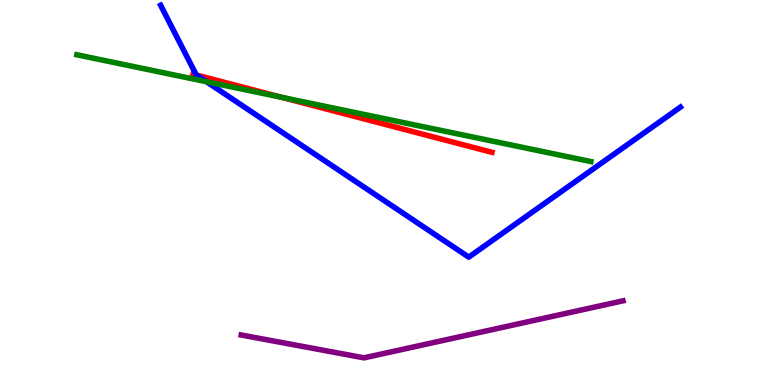[{'lines': ['blue', 'red'], 'intersections': [{'x': 2.54, 'y': 8.05}]}, {'lines': ['green', 'red'], 'intersections': [{'x': 3.63, 'y': 7.47}]}, {'lines': ['purple', 'red'], 'intersections': []}, {'lines': ['blue', 'green'], 'intersections': [{'x': 2.66, 'y': 7.88}]}, {'lines': ['blue', 'purple'], 'intersections': []}, {'lines': ['green', 'purple'], 'intersections': []}]